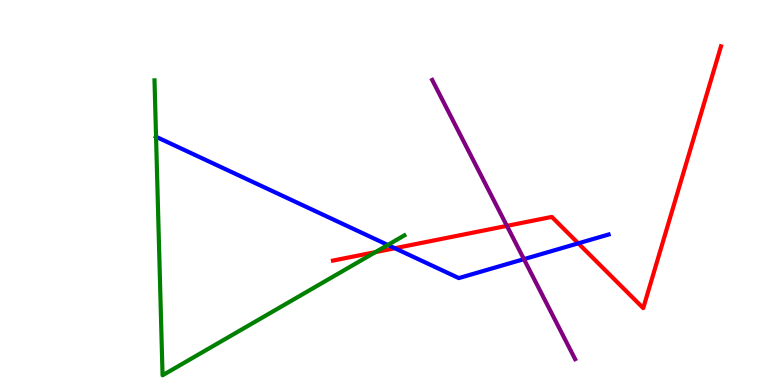[{'lines': ['blue', 'red'], 'intersections': [{'x': 5.09, 'y': 3.55}, {'x': 7.46, 'y': 3.68}]}, {'lines': ['green', 'red'], 'intersections': [{'x': 4.84, 'y': 3.45}]}, {'lines': ['purple', 'red'], 'intersections': [{'x': 6.54, 'y': 4.13}]}, {'lines': ['blue', 'green'], 'intersections': [{'x': 2.01, 'y': 6.45}, {'x': 5.0, 'y': 3.64}]}, {'lines': ['blue', 'purple'], 'intersections': [{'x': 6.76, 'y': 3.27}]}, {'lines': ['green', 'purple'], 'intersections': []}]